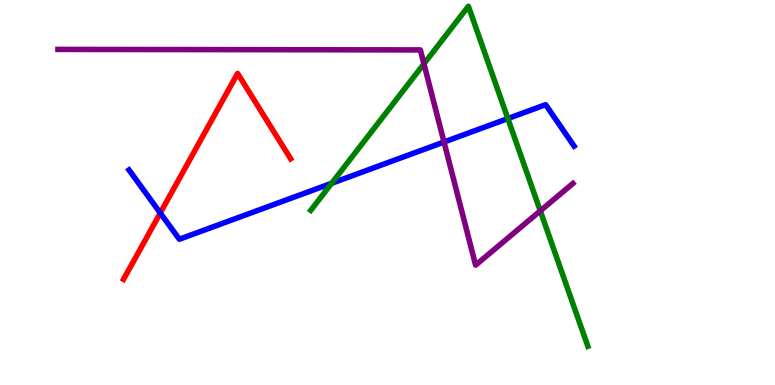[{'lines': ['blue', 'red'], 'intersections': [{'x': 2.07, 'y': 4.47}]}, {'lines': ['green', 'red'], 'intersections': []}, {'lines': ['purple', 'red'], 'intersections': []}, {'lines': ['blue', 'green'], 'intersections': [{'x': 4.28, 'y': 5.24}, {'x': 6.55, 'y': 6.92}]}, {'lines': ['blue', 'purple'], 'intersections': [{'x': 5.73, 'y': 6.31}]}, {'lines': ['green', 'purple'], 'intersections': [{'x': 5.47, 'y': 8.34}, {'x': 6.97, 'y': 4.52}]}]